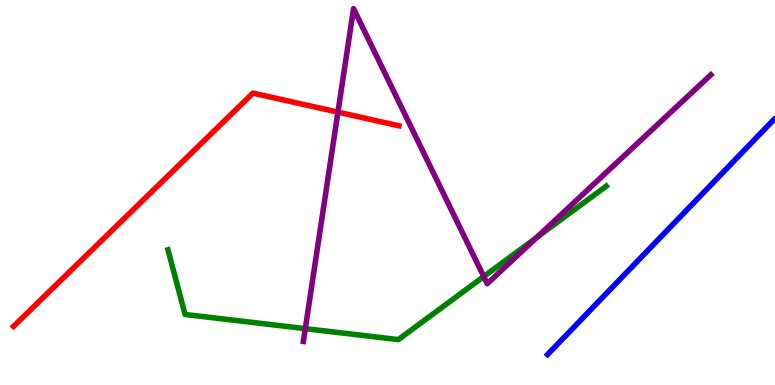[{'lines': ['blue', 'red'], 'intersections': []}, {'lines': ['green', 'red'], 'intersections': []}, {'lines': ['purple', 'red'], 'intersections': [{'x': 4.36, 'y': 7.09}]}, {'lines': ['blue', 'green'], 'intersections': []}, {'lines': ['blue', 'purple'], 'intersections': []}, {'lines': ['green', 'purple'], 'intersections': [{'x': 3.94, 'y': 1.46}, {'x': 6.24, 'y': 2.82}, {'x': 6.92, 'y': 3.83}]}]